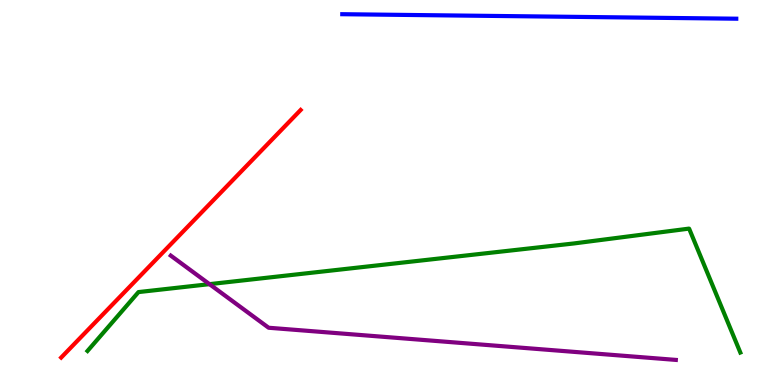[{'lines': ['blue', 'red'], 'intersections': []}, {'lines': ['green', 'red'], 'intersections': []}, {'lines': ['purple', 'red'], 'intersections': []}, {'lines': ['blue', 'green'], 'intersections': []}, {'lines': ['blue', 'purple'], 'intersections': []}, {'lines': ['green', 'purple'], 'intersections': [{'x': 2.7, 'y': 2.62}]}]